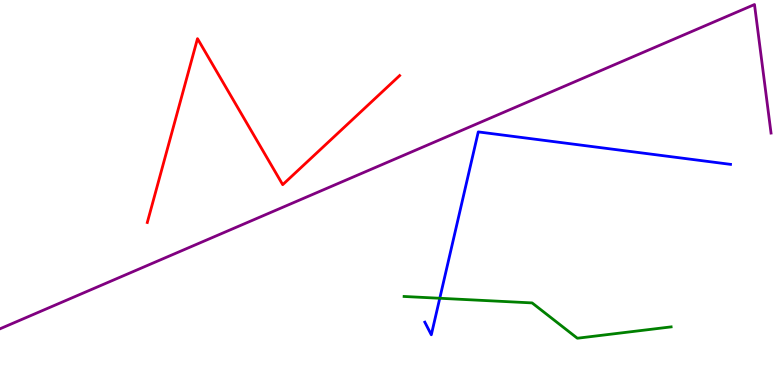[{'lines': ['blue', 'red'], 'intersections': []}, {'lines': ['green', 'red'], 'intersections': []}, {'lines': ['purple', 'red'], 'intersections': []}, {'lines': ['blue', 'green'], 'intersections': [{'x': 5.67, 'y': 2.25}]}, {'lines': ['blue', 'purple'], 'intersections': []}, {'lines': ['green', 'purple'], 'intersections': []}]